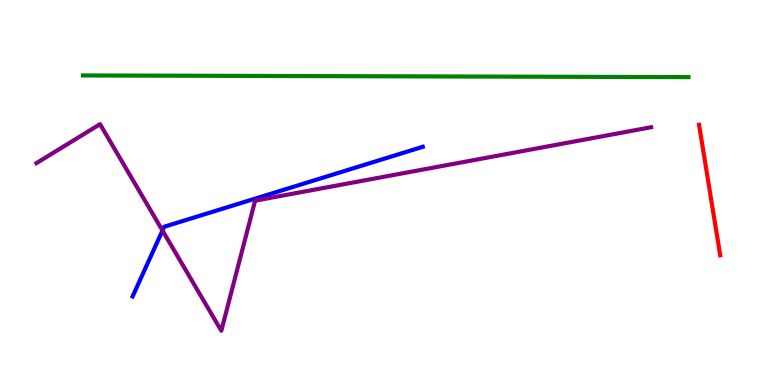[{'lines': ['blue', 'red'], 'intersections': []}, {'lines': ['green', 'red'], 'intersections': []}, {'lines': ['purple', 'red'], 'intersections': []}, {'lines': ['blue', 'green'], 'intersections': []}, {'lines': ['blue', 'purple'], 'intersections': [{'x': 2.1, 'y': 4.01}]}, {'lines': ['green', 'purple'], 'intersections': []}]